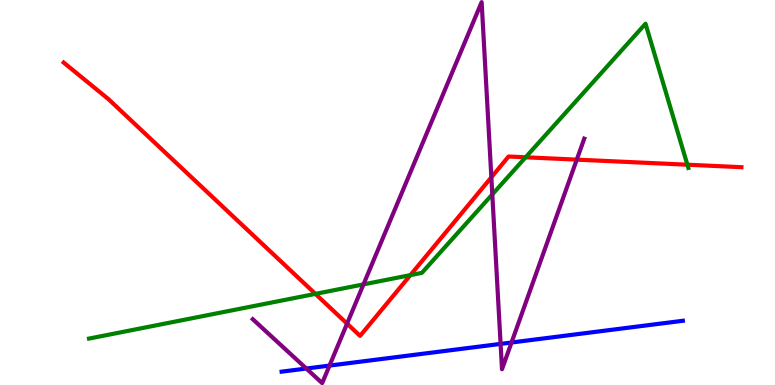[{'lines': ['blue', 'red'], 'intersections': []}, {'lines': ['green', 'red'], 'intersections': [{'x': 4.07, 'y': 2.37}, {'x': 5.3, 'y': 2.85}, {'x': 6.78, 'y': 5.91}, {'x': 8.87, 'y': 5.72}]}, {'lines': ['purple', 'red'], 'intersections': [{'x': 4.48, 'y': 1.59}, {'x': 6.34, 'y': 5.39}, {'x': 7.44, 'y': 5.85}]}, {'lines': ['blue', 'green'], 'intersections': []}, {'lines': ['blue', 'purple'], 'intersections': [{'x': 3.95, 'y': 0.428}, {'x': 4.25, 'y': 0.504}, {'x': 6.46, 'y': 1.07}, {'x': 6.6, 'y': 1.1}]}, {'lines': ['green', 'purple'], 'intersections': [{'x': 4.69, 'y': 2.61}, {'x': 6.35, 'y': 4.95}]}]